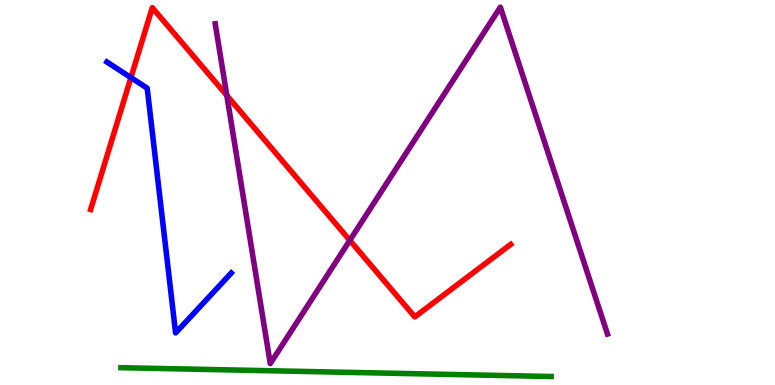[{'lines': ['blue', 'red'], 'intersections': [{'x': 1.69, 'y': 7.98}]}, {'lines': ['green', 'red'], 'intersections': []}, {'lines': ['purple', 'red'], 'intersections': [{'x': 2.93, 'y': 7.52}, {'x': 4.51, 'y': 3.76}]}, {'lines': ['blue', 'green'], 'intersections': []}, {'lines': ['blue', 'purple'], 'intersections': []}, {'lines': ['green', 'purple'], 'intersections': []}]